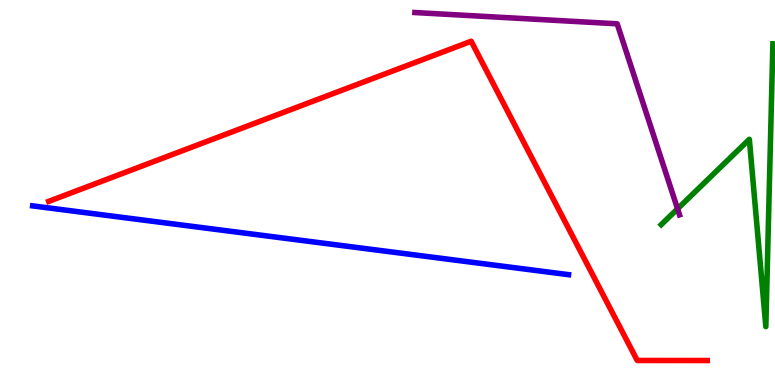[{'lines': ['blue', 'red'], 'intersections': []}, {'lines': ['green', 'red'], 'intersections': []}, {'lines': ['purple', 'red'], 'intersections': []}, {'lines': ['blue', 'green'], 'intersections': []}, {'lines': ['blue', 'purple'], 'intersections': []}, {'lines': ['green', 'purple'], 'intersections': [{'x': 8.74, 'y': 4.58}]}]